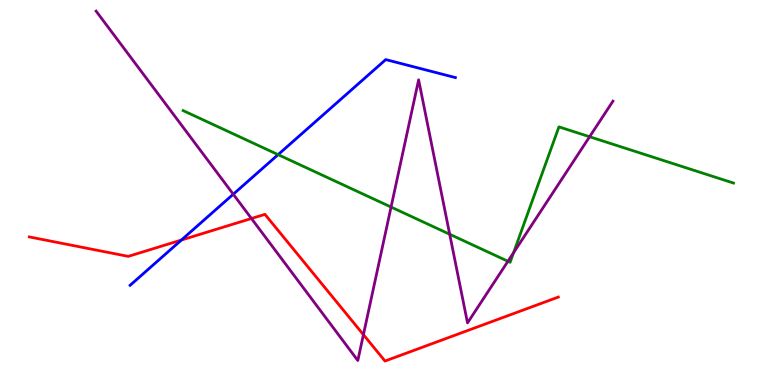[{'lines': ['blue', 'red'], 'intersections': [{'x': 2.34, 'y': 3.77}]}, {'lines': ['green', 'red'], 'intersections': []}, {'lines': ['purple', 'red'], 'intersections': [{'x': 3.24, 'y': 4.32}, {'x': 4.69, 'y': 1.31}]}, {'lines': ['blue', 'green'], 'intersections': [{'x': 3.59, 'y': 5.98}]}, {'lines': ['blue', 'purple'], 'intersections': [{'x': 3.01, 'y': 4.96}]}, {'lines': ['green', 'purple'], 'intersections': [{'x': 5.05, 'y': 4.62}, {'x': 5.8, 'y': 3.92}, {'x': 6.55, 'y': 3.21}, {'x': 6.63, 'y': 3.44}, {'x': 7.61, 'y': 6.45}]}]